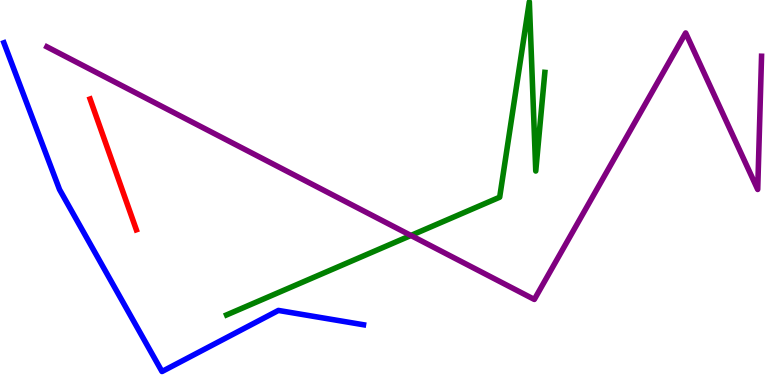[{'lines': ['blue', 'red'], 'intersections': []}, {'lines': ['green', 'red'], 'intersections': []}, {'lines': ['purple', 'red'], 'intersections': []}, {'lines': ['blue', 'green'], 'intersections': []}, {'lines': ['blue', 'purple'], 'intersections': []}, {'lines': ['green', 'purple'], 'intersections': [{'x': 5.3, 'y': 3.88}]}]